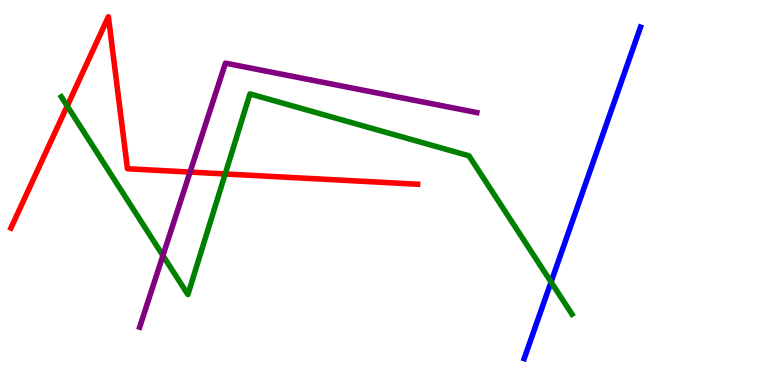[{'lines': ['blue', 'red'], 'intersections': []}, {'lines': ['green', 'red'], 'intersections': [{'x': 0.867, 'y': 7.25}, {'x': 2.91, 'y': 5.48}]}, {'lines': ['purple', 'red'], 'intersections': [{'x': 2.45, 'y': 5.53}]}, {'lines': ['blue', 'green'], 'intersections': [{'x': 7.11, 'y': 2.67}]}, {'lines': ['blue', 'purple'], 'intersections': []}, {'lines': ['green', 'purple'], 'intersections': [{'x': 2.1, 'y': 3.36}]}]